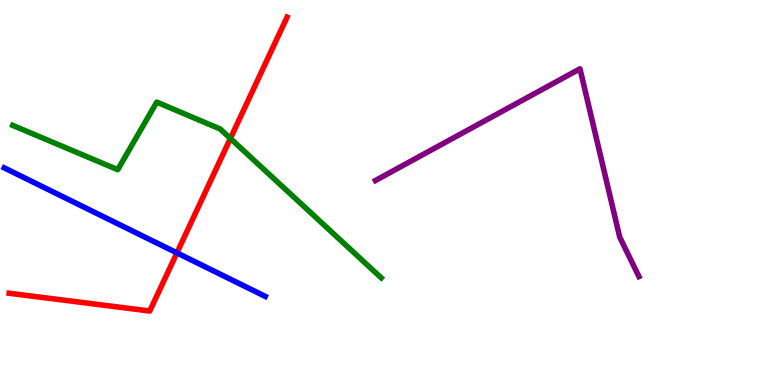[{'lines': ['blue', 'red'], 'intersections': [{'x': 2.28, 'y': 3.43}]}, {'lines': ['green', 'red'], 'intersections': [{'x': 2.97, 'y': 6.4}]}, {'lines': ['purple', 'red'], 'intersections': []}, {'lines': ['blue', 'green'], 'intersections': []}, {'lines': ['blue', 'purple'], 'intersections': []}, {'lines': ['green', 'purple'], 'intersections': []}]